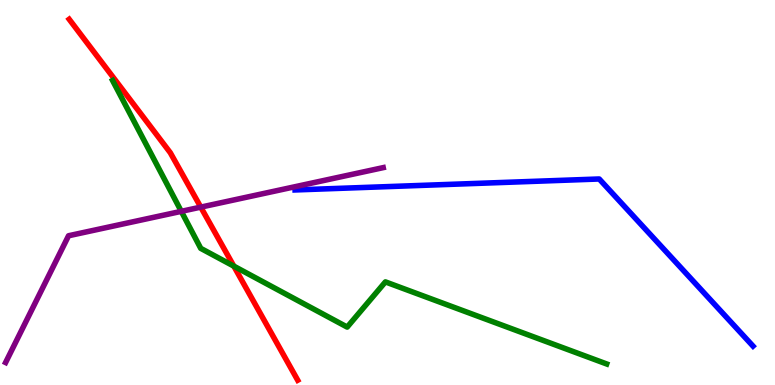[{'lines': ['blue', 'red'], 'intersections': []}, {'lines': ['green', 'red'], 'intersections': [{'x': 3.02, 'y': 3.09}]}, {'lines': ['purple', 'red'], 'intersections': [{'x': 2.59, 'y': 4.62}]}, {'lines': ['blue', 'green'], 'intersections': []}, {'lines': ['blue', 'purple'], 'intersections': []}, {'lines': ['green', 'purple'], 'intersections': [{'x': 2.34, 'y': 4.51}]}]